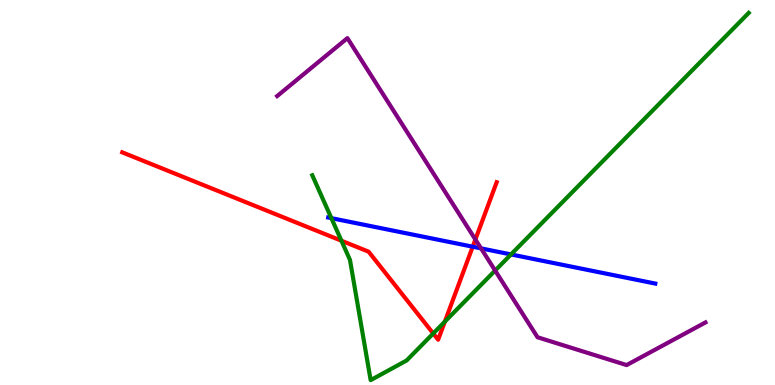[{'lines': ['blue', 'red'], 'intersections': [{'x': 6.1, 'y': 3.59}]}, {'lines': ['green', 'red'], 'intersections': [{'x': 4.41, 'y': 3.75}, {'x': 5.59, 'y': 1.34}, {'x': 5.74, 'y': 1.65}]}, {'lines': ['purple', 'red'], 'intersections': [{'x': 6.13, 'y': 3.78}]}, {'lines': ['blue', 'green'], 'intersections': [{'x': 4.28, 'y': 4.33}, {'x': 6.59, 'y': 3.39}]}, {'lines': ['blue', 'purple'], 'intersections': [{'x': 6.21, 'y': 3.55}]}, {'lines': ['green', 'purple'], 'intersections': [{'x': 6.39, 'y': 2.97}]}]